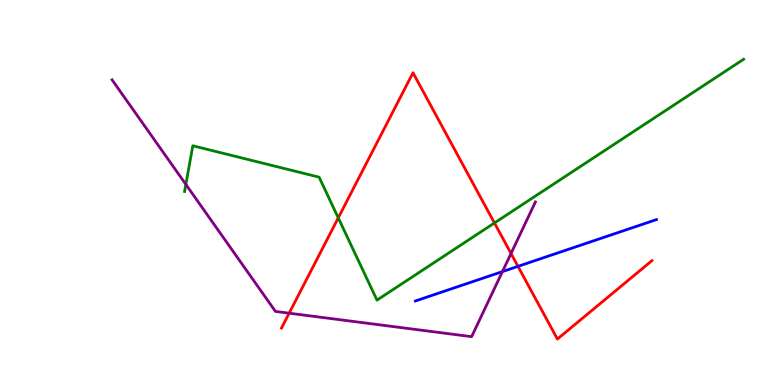[{'lines': ['blue', 'red'], 'intersections': [{'x': 6.68, 'y': 3.08}]}, {'lines': ['green', 'red'], 'intersections': [{'x': 4.36, 'y': 4.34}, {'x': 6.38, 'y': 4.21}]}, {'lines': ['purple', 'red'], 'intersections': [{'x': 3.73, 'y': 1.87}, {'x': 6.59, 'y': 3.42}]}, {'lines': ['blue', 'green'], 'intersections': []}, {'lines': ['blue', 'purple'], 'intersections': [{'x': 6.48, 'y': 2.95}]}, {'lines': ['green', 'purple'], 'intersections': [{'x': 2.4, 'y': 5.21}]}]